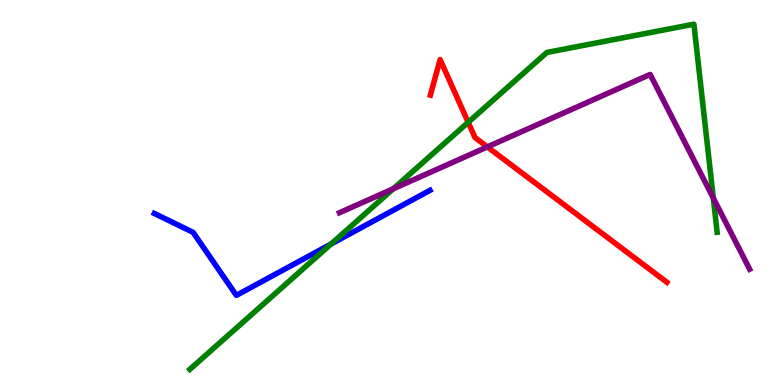[{'lines': ['blue', 'red'], 'intersections': []}, {'lines': ['green', 'red'], 'intersections': [{'x': 6.04, 'y': 6.82}]}, {'lines': ['purple', 'red'], 'intersections': [{'x': 6.29, 'y': 6.18}]}, {'lines': ['blue', 'green'], 'intersections': [{'x': 4.27, 'y': 3.66}]}, {'lines': ['blue', 'purple'], 'intersections': []}, {'lines': ['green', 'purple'], 'intersections': [{'x': 5.07, 'y': 5.1}, {'x': 9.2, 'y': 4.86}]}]